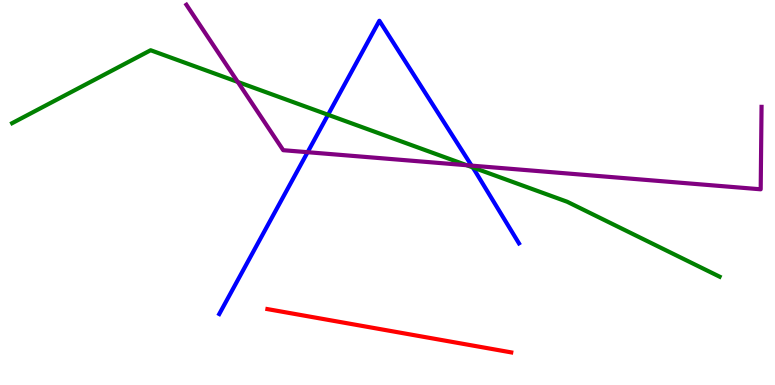[{'lines': ['blue', 'red'], 'intersections': []}, {'lines': ['green', 'red'], 'intersections': []}, {'lines': ['purple', 'red'], 'intersections': []}, {'lines': ['blue', 'green'], 'intersections': [{'x': 4.23, 'y': 7.02}, {'x': 6.1, 'y': 5.65}]}, {'lines': ['blue', 'purple'], 'intersections': [{'x': 3.97, 'y': 6.05}, {'x': 6.09, 'y': 5.7}]}, {'lines': ['green', 'purple'], 'intersections': [{'x': 3.07, 'y': 7.87}, {'x': 6.02, 'y': 5.71}]}]